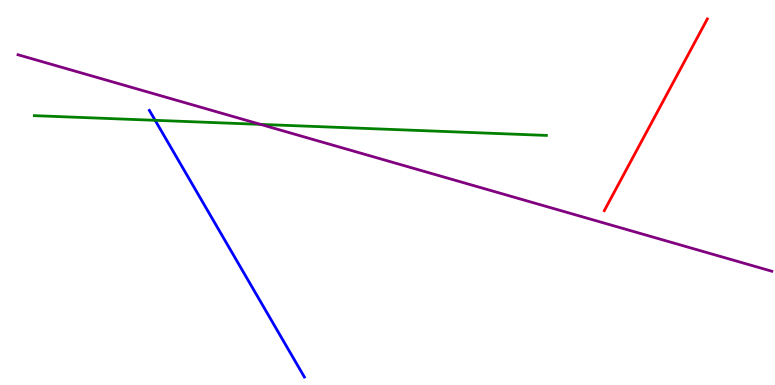[{'lines': ['blue', 'red'], 'intersections': []}, {'lines': ['green', 'red'], 'intersections': []}, {'lines': ['purple', 'red'], 'intersections': []}, {'lines': ['blue', 'green'], 'intersections': [{'x': 2.0, 'y': 6.87}]}, {'lines': ['blue', 'purple'], 'intersections': []}, {'lines': ['green', 'purple'], 'intersections': [{'x': 3.36, 'y': 6.77}]}]